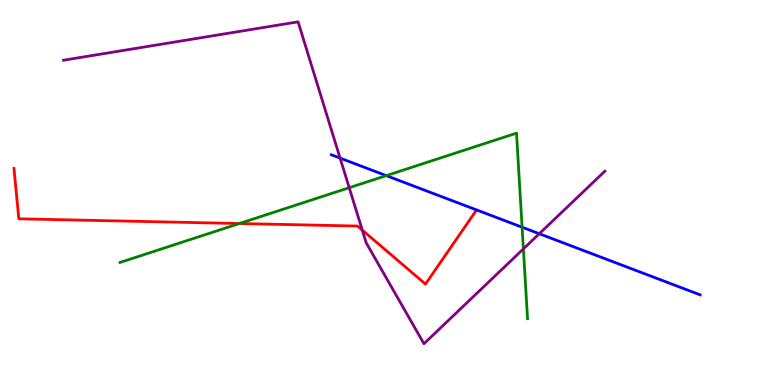[{'lines': ['blue', 'red'], 'intersections': []}, {'lines': ['green', 'red'], 'intersections': [{'x': 3.09, 'y': 4.19}]}, {'lines': ['purple', 'red'], 'intersections': [{'x': 4.67, 'y': 4.02}]}, {'lines': ['blue', 'green'], 'intersections': [{'x': 4.98, 'y': 5.44}, {'x': 6.74, 'y': 4.1}]}, {'lines': ['blue', 'purple'], 'intersections': [{'x': 4.39, 'y': 5.89}, {'x': 6.96, 'y': 3.93}]}, {'lines': ['green', 'purple'], 'intersections': [{'x': 4.51, 'y': 5.12}, {'x': 6.75, 'y': 3.54}]}]